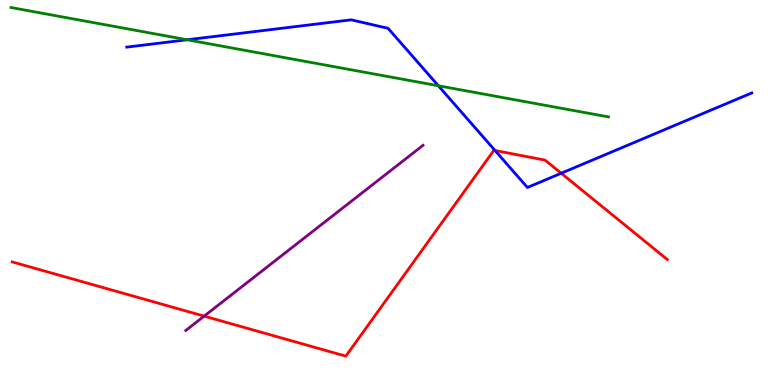[{'lines': ['blue', 'red'], 'intersections': [{'x': 6.39, 'y': 6.09}, {'x': 7.24, 'y': 5.5}]}, {'lines': ['green', 'red'], 'intersections': []}, {'lines': ['purple', 'red'], 'intersections': [{'x': 2.63, 'y': 1.79}]}, {'lines': ['blue', 'green'], 'intersections': [{'x': 2.42, 'y': 8.97}, {'x': 5.66, 'y': 7.77}]}, {'lines': ['blue', 'purple'], 'intersections': []}, {'lines': ['green', 'purple'], 'intersections': []}]